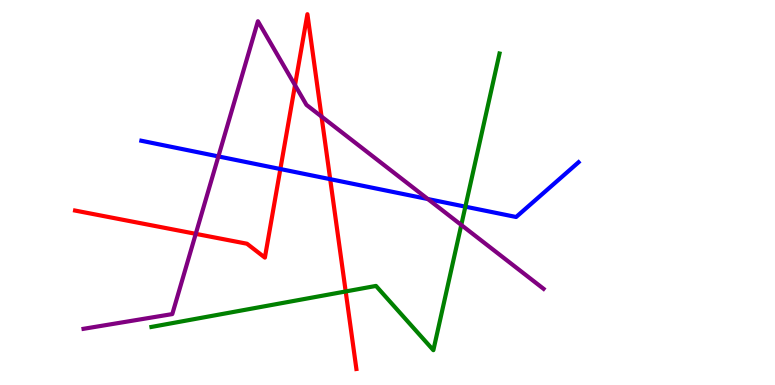[{'lines': ['blue', 'red'], 'intersections': [{'x': 3.62, 'y': 5.61}, {'x': 4.26, 'y': 5.35}]}, {'lines': ['green', 'red'], 'intersections': [{'x': 4.46, 'y': 2.43}]}, {'lines': ['purple', 'red'], 'intersections': [{'x': 2.53, 'y': 3.93}, {'x': 3.81, 'y': 7.79}, {'x': 4.15, 'y': 6.97}]}, {'lines': ['blue', 'green'], 'intersections': [{'x': 6.0, 'y': 4.63}]}, {'lines': ['blue', 'purple'], 'intersections': [{'x': 2.82, 'y': 5.94}, {'x': 5.52, 'y': 4.83}]}, {'lines': ['green', 'purple'], 'intersections': [{'x': 5.95, 'y': 4.16}]}]